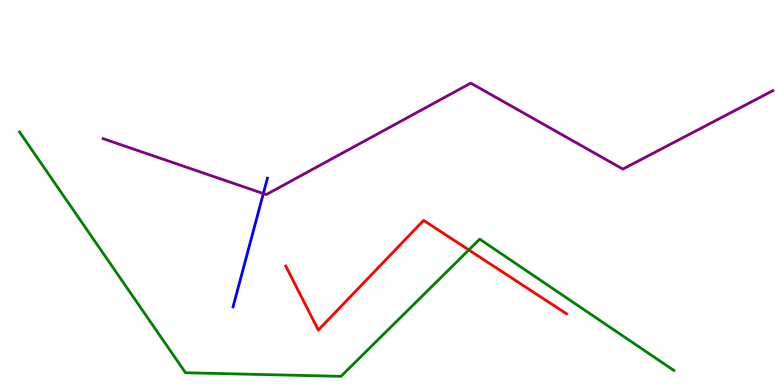[{'lines': ['blue', 'red'], 'intersections': []}, {'lines': ['green', 'red'], 'intersections': [{'x': 6.05, 'y': 3.51}]}, {'lines': ['purple', 'red'], 'intersections': []}, {'lines': ['blue', 'green'], 'intersections': []}, {'lines': ['blue', 'purple'], 'intersections': [{'x': 3.4, 'y': 4.97}]}, {'lines': ['green', 'purple'], 'intersections': []}]